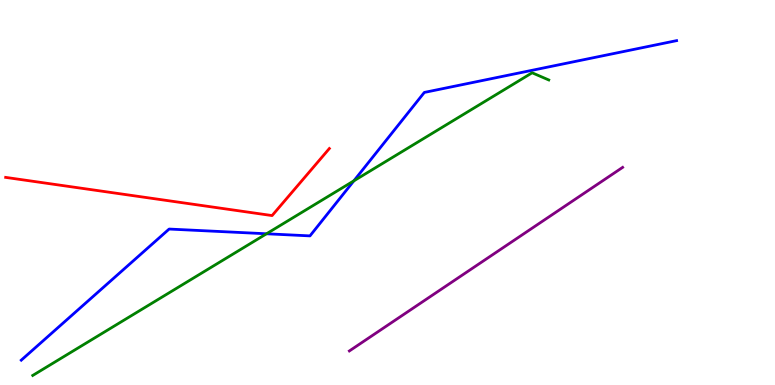[{'lines': ['blue', 'red'], 'intersections': []}, {'lines': ['green', 'red'], 'intersections': []}, {'lines': ['purple', 'red'], 'intersections': []}, {'lines': ['blue', 'green'], 'intersections': [{'x': 3.44, 'y': 3.93}, {'x': 4.57, 'y': 5.3}]}, {'lines': ['blue', 'purple'], 'intersections': []}, {'lines': ['green', 'purple'], 'intersections': []}]